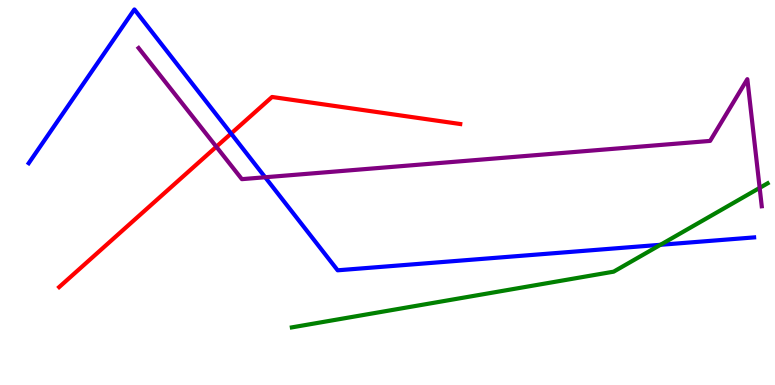[{'lines': ['blue', 'red'], 'intersections': [{'x': 2.98, 'y': 6.53}]}, {'lines': ['green', 'red'], 'intersections': []}, {'lines': ['purple', 'red'], 'intersections': [{'x': 2.79, 'y': 6.19}]}, {'lines': ['blue', 'green'], 'intersections': [{'x': 8.52, 'y': 3.64}]}, {'lines': ['blue', 'purple'], 'intersections': [{'x': 3.42, 'y': 5.4}]}, {'lines': ['green', 'purple'], 'intersections': [{'x': 9.8, 'y': 5.12}]}]